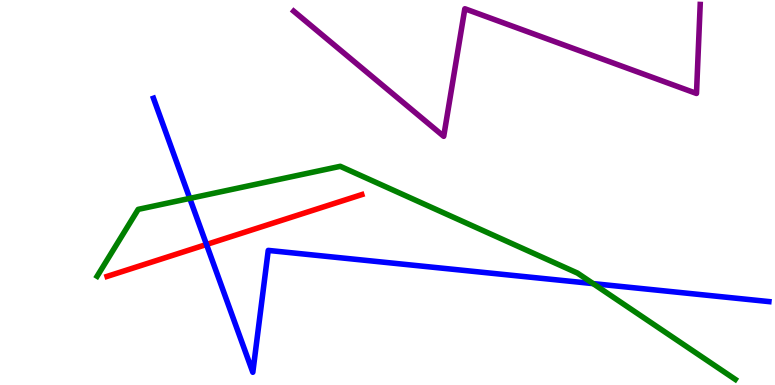[{'lines': ['blue', 'red'], 'intersections': [{'x': 2.66, 'y': 3.65}]}, {'lines': ['green', 'red'], 'intersections': []}, {'lines': ['purple', 'red'], 'intersections': []}, {'lines': ['blue', 'green'], 'intersections': [{'x': 2.45, 'y': 4.85}, {'x': 7.65, 'y': 2.63}]}, {'lines': ['blue', 'purple'], 'intersections': []}, {'lines': ['green', 'purple'], 'intersections': []}]